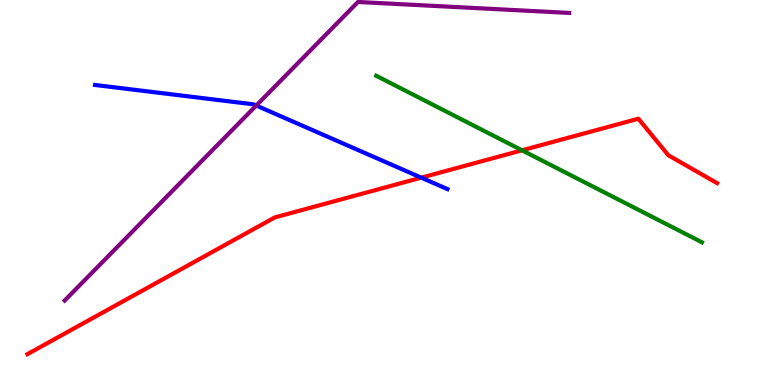[{'lines': ['blue', 'red'], 'intersections': [{'x': 5.44, 'y': 5.39}]}, {'lines': ['green', 'red'], 'intersections': [{'x': 6.74, 'y': 6.1}]}, {'lines': ['purple', 'red'], 'intersections': []}, {'lines': ['blue', 'green'], 'intersections': []}, {'lines': ['blue', 'purple'], 'intersections': [{'x': 3.31, 'y': 7.26}]}, {'lines': ['green', 'purple'], 'intersections': []}]